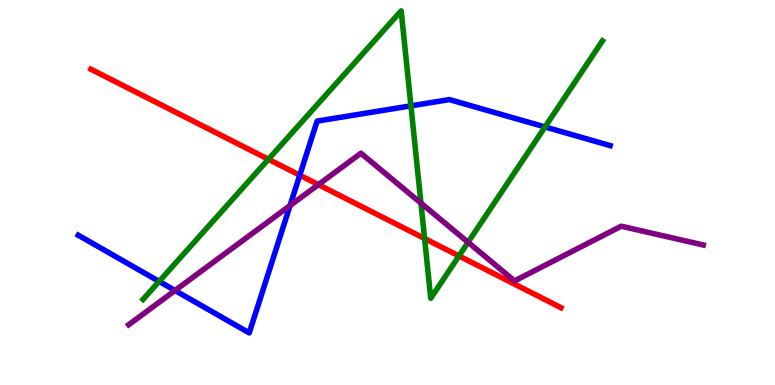[{'lines': ['blue', 'red'], 'intersections': [{'x': 3.87, 'y': 5.45}]}, {'lines': ['green', 'red'], 'intersections': [{'x': 3.46, 'y': 5.86}, {'x': 5.48, 'y': 3.81}, {'x': 5.92, 'y': 3.35}]}, {'lines': ['purple', 'red'], 'intersections': [{'x': 4.11, 'y': 5.2}]}, {'lines': ['blue', 'green'], 'intersections': [{'x': 2.05, 'y': 2.69}, {'x': 5.3, 'y': 7.25}, {'x': 7.03, 'y': 6.7}]}, {'lines': ['blue', 'purple'], 'intersections': [{'x': 2.26, 'y': 2.45}, {'x': 3.74, 'y': 4.66}]}, {'lines': ['green', 'purple'], 'intersections': [{'x': 5.43, 'y': 4.72}, {'x': 6.04, 'y': 3.71}]}]